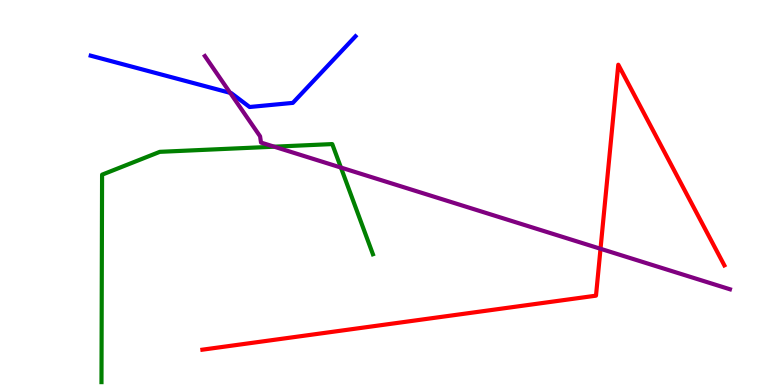[{'lines': ['blue', 'red'], 'intersections': []}, {'lines': ['green', 'red'], 'intersections': []}, {'lines': ['purple', 'red'], 'intersections': [{'x': 7.75, 'y': 3.54}]}, {'lines': ['blue', 'green'], 'intersections': []}, {'lines': ['blue', 'purple'], 'intersections': [{'x': 2.97, 'y': 7.59}]}, {'lines': ['green', 'purple'], 'intersections': [{'x': 3.54, 'y': 6.19}, {'x': 4.4, 'y': 5.65}]}]